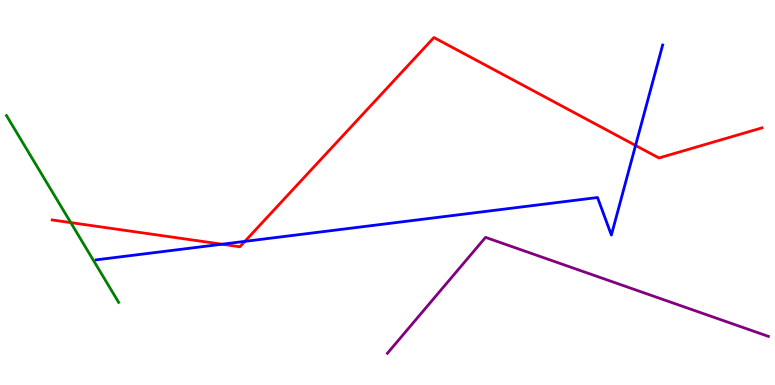[{'lines': ['blue', 'red'], 'intersections': [{'x': 2.86, 'y': 3.66}, {'x': 3.16, 'y': 3.73}, {'x': 8.2, 'y': 6.22}]}, {'lines': ['green', 'red'], 'intersections': [{'x': 0.913, 'y': 4.22}]}, {'lines': ['purple', 'red'], 'intersections': []}, {'lines': ['blue', 'green'], 'intersections': []}, {'lines': ['blue', 'purple'], 'intersections': []}, {'lines': ['green', 'purple'], 'intersections': []}]